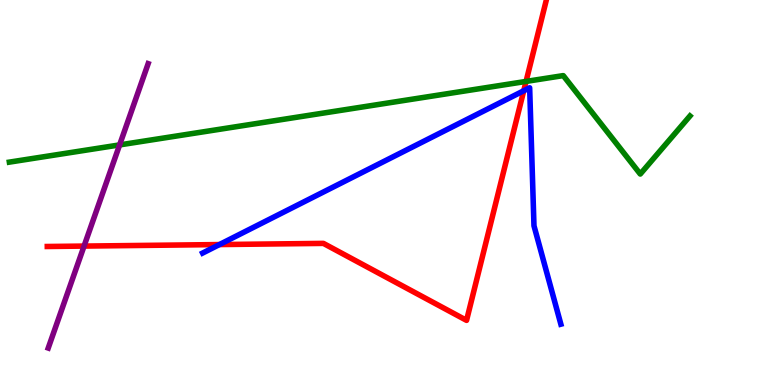[{'lines': ['blue', 'red'], 'intersections': [{'x': 2.83, 'y': 3.65}, {'x': 6.76, 'y': 7.64}]}, {'lines': ['green', 'red'], 'intersections': [{'x': 6.79, 'y': 7.89}]}, {'lines': ['purple', 'red'], 'intersections': [{'x': 1.08, 'y': 3.61}]}, {'lines': ['blue', 'green'], 'intersections': []}, {'lines': ['blue', 'purple'], 'intersections': []}, {'lines': ['green', 'purple'], 'intersections': [{'x': 1.54, 'y': 6.24}]}]